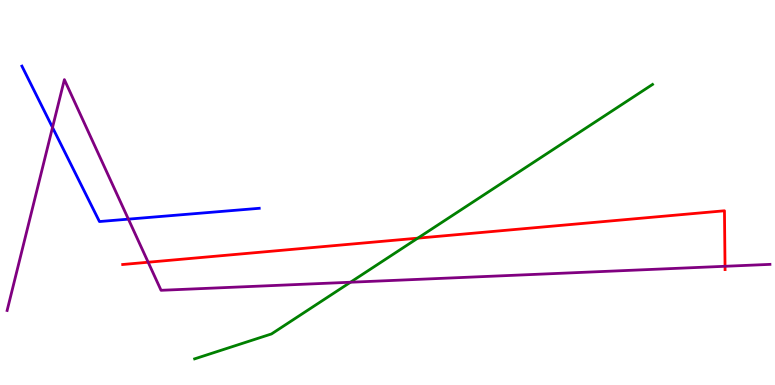[{'lines': ['blue', 'red'], 'intersections': []}, {'lines': ['green', 'red'], 'intersections': [{'x': 5.39, 'y': 3.81}]}, {'lines': ['purple', 'red'], 'intersections': [{'x': 1.91, 'y': 3.19}, {'x': 9.36, 'y': 3.08}]}, {'lines': ['blue', 'green'], 'intersections': []}, {'lines': ['blue', 'purple'], 'intersections': [{'x': 0.678, 'y': 6.69}, {'x': 1.66, 'y': 4.31}]}, {'lines': ['green', 'purple'], 'intersections': [{'x': 4.52, 'y': 2.67}]}]